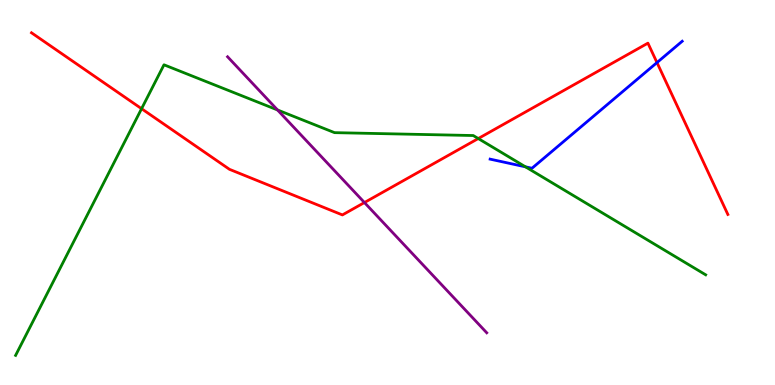[{'lines': ['blue', 'red'], 'intersections': [{'x': 8.48, 'y': 8.37}]}, {'lines': ['green', 'red'], 'intersections': [{'x': 1.83, 'y': 7.18}, {'x': 6.17, 'y': 6.4}]}, {'lines': ['purple', 'red'], 'intersections': [{'x': 4.7, 'y': 4.74}]}, {'lines': ['blue', 'green'], 'intersections': [{'x': 6.78, 'y': 5.67}]}, {'lines': ['blue', 'purple'], 'intersections': []}, {'lines': ['green', 'purple'], 'intersections': [{'x': 3.58, 'y': 7.14}]}]